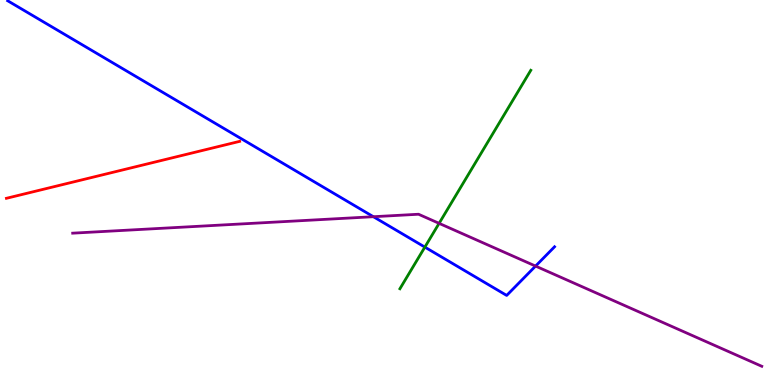[{'lines': ['blue', 'red'], 'intersections': []}, {'lines': ['green', 'red'], 'intersections': []}, {'lines': ['purple', 'red'], 'intersections': []}, {'lines': ['blue', 'green'], 'intersections': [{'x': 5.48, 'y': 3.58}]}, {'lines': ['blue', 'purple'], 'intersections': [{'x': 4.82, 'y': 4.37}, {'x': 6.91, 'y': 3.09}]}, {'lines': ['green', 'purple'], 'intersections': [{'x': 5.67, 'y': 4.2}]}]